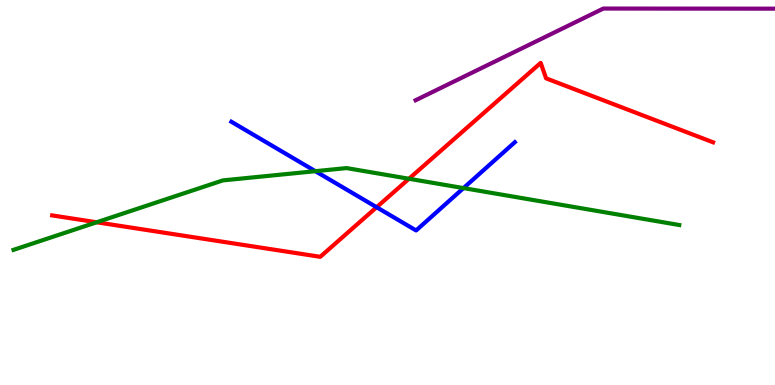[{'lines': ['blue', 'red'], 'intersections': [{'x': 4.86, 'y': 4.62}]}, {'lines': ['green', 'red'], 'intersections': [{'x': 1.25, 'y': 4.23}, {'x': 5.28, 'y': 5.36}]}, {'lines': ['purple', 'red'], 'intersections': []}, {'lines': ['blue', 'green'], 'intersections': [{'x': 4.07, 'y': 5.55}, {'x': 5.98, 'y': 5.11}]}, {'lines': ['blue', 'purple'], 'intersections': []}, {'lines': ['green', 'purple'], 'intersections': []}]